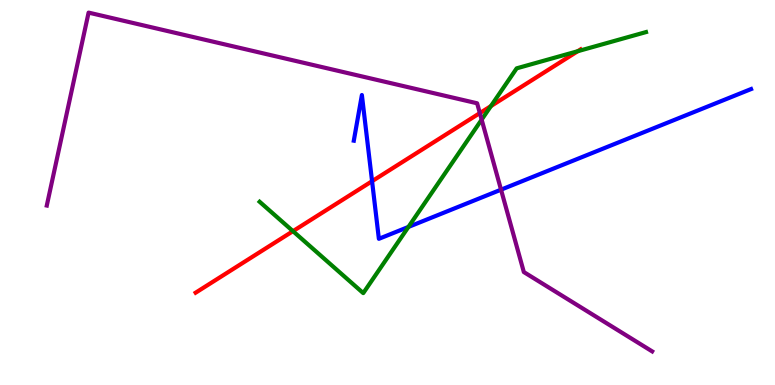[{'lines': ['blue', 'red'], 'intersections': [{'x': 4.8, 'y': 5.29}]}, {'lines': ['green', 'red'], 'intersections': [{'x': 3.78, 'y': 4.0}, {'x': 6.33, 'y': 7.24}, {'x': 7.45, 'y': 8.67}]}, {'lines': ['purple', 'red'], 'intersections': [{'x': 6.19, 'y': 7.06}]}, {'lines': ['blue', 'green'], 'intersections': [{'x': 5.27, 'y': 4.11}]}, {'lines': ['blue', 'purple'], 'intersections': [{'x': 6.46, 'y': 5.07}]}, {'lines': ['green', 'purple'], 'intersections': [{'x': 6.21, 'y': 6.89}]}]